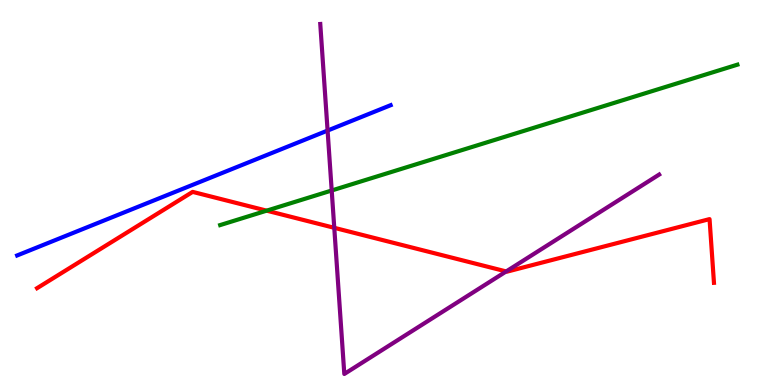[{'lines': ['blue', 'red'], 'intersections': []}, {'lines': ['green', 'red'], 'intersections': [{'x': 3.44, 'y': 4.53}]}, {'lines': ['purple', 'red'], 'intersections': [{'x': 4.31, 'y': 4.08}, {'x': 6.53, 'y': 2.95}]}, {'lines': ['blue', 'green'], 'intersections': []}, {'lines': ['blue', 'purple'], 'intersections': [{'x': 4.23, 'y': 6.61}]}, {'lines': ['green', 'purple'], 'intersections': [{'x': 4.28, 'y': 5.05}]}]